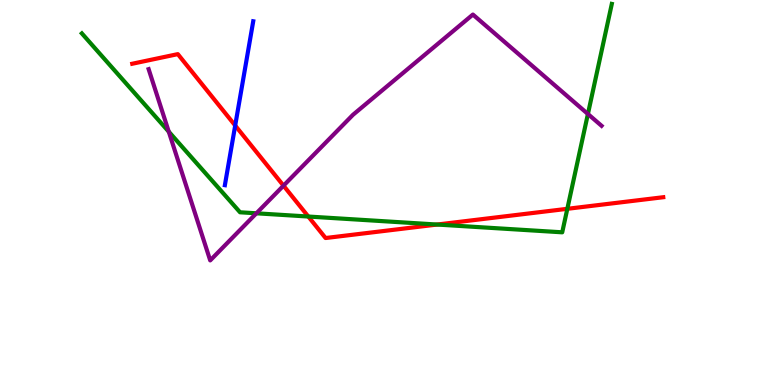[{'lines': ['blue', 'red'], 'intersections': [{'x': 3.03, 'y': 6.74}]}, {'lines': ['green', 'red'], 'intersections': [{'x': 3.98, 'y': 4.38}, {'x': 5.64, 'y': 4.17}, {'x': 7.32, 'y': 4.58}]}, {'lines': ['purple', 'red'], 'intersections': [{'x': 3.66, 'y': 5.18}]}, {'lines': ['blue', 'green'], 'intersections': []}, {'lines': ['blue', 'purple'], 'intersections': []}, {'lines': ['green', 'purple'], 'intersections': [{'x': 2.18, 'y': 6.58}, {'x': 3.31, 'y': 4.46}, {'x': 7.59, 'y': 7.04}]}]